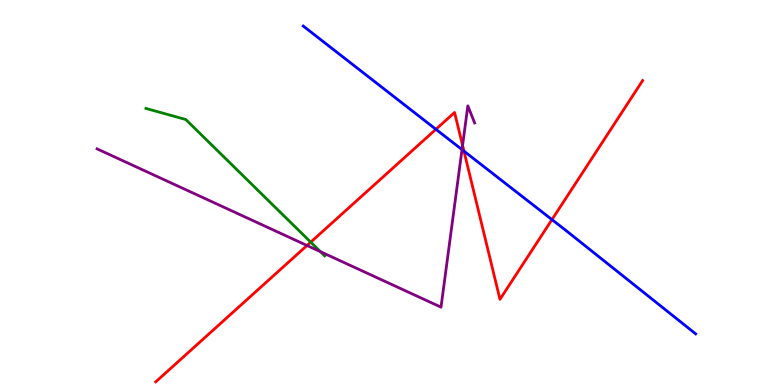[{'lines': ['blue', 'red'], 'intersections': [{'x': 5.62, 'y': 6.64}, {'x': 5.99, 'y': 6.07}, {'x': 7.12, 'y': 4.3}]}, {'lines': ['green', 'red'], 'intersections': [{'x': 4.01, 'y': 3.71}]}, {'lines': ['purple', 'red'], 'intersections': [{'x': 3.96, 'y': 3.62}, {'x': 5.97, 'y': 6.22}]}, {'lines': ['blue', 'green'], 'intersections': []}, {'lines': ['blue', 'purple'], 'intersections': [{'x': 5.96, 'y': 6.11}]}, {'lines': ['green', 'purple'], 'intersections': [{'x': 4.13, 'y': 3.46}]}]